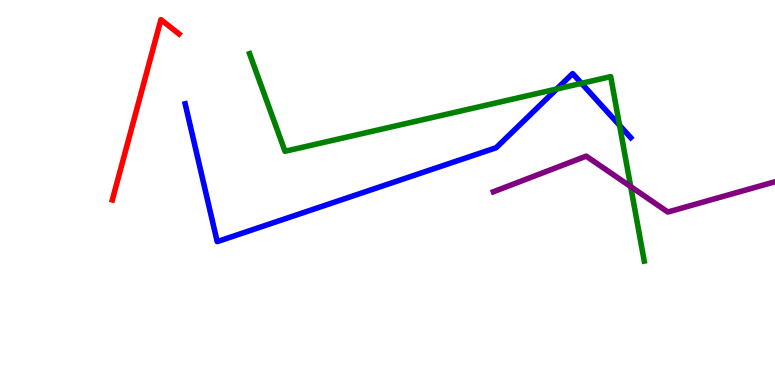[{'lines': ['blue', 'red'], 'intersections': []}, {'lines': ['green', 'red'], 'intersections': []}, {'lines': ['purple', 'red'], 'intersections': []}, {'lines': ['blue', 'green'], 'intersections': [{'x': 7.18, 'y': 7.69}, {'x': 7.5, 'y': 7.84}, {'x': 7.99, 'y': 6.74}]}, {'lines': ['blue', 'purple'], 'intersections': []}, {'lines': ['green', 'purple'], 'intersections': [{'x': 8.14, 'y': 5.15}]}]